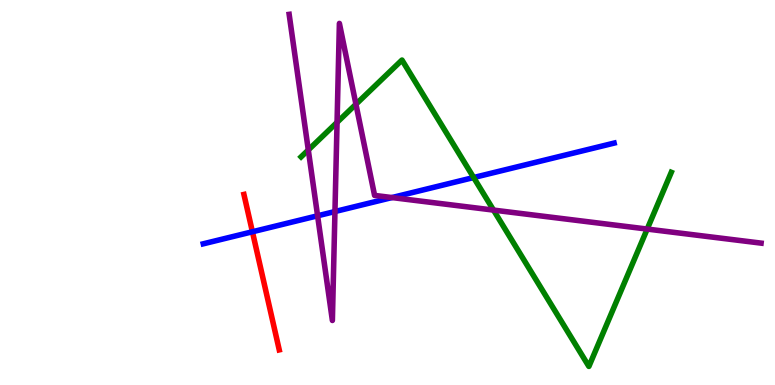[{'lines': ['blue', 'red'], 'intersections': [{'x': 3.26, 'y': 3.98}]}, {'lines': ['green', 'red'], 'intersections': []}, {'lines': ['purple', 'red'], 'intersections': []}, {'lines': ['blue', 'green'], 'intersections': [{'x': 6.11, 'y': 5.39}]}, {'lines': ['blue', 'purple'], 'intersections': [{'x': 4.1, 'y': 4.4}, {'x': 4.32, 'y': 4.51}, {'x': 5.06, 'y': 4.87}]}, {'lines': ['green', 'purple'], 'intersections': [{'x': 3.98, 'y': 6.1}, {'x': 4.35, 'y': 6.82}, {'x': 4.59, 'y': 7.29}, {'x': 6.37, 'y': 4.54}, {'x': 8.35, 'y': 4.05}]}]